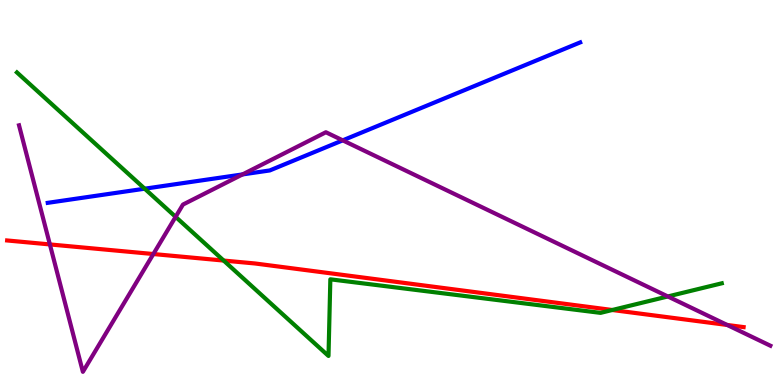[{'lines': ['blue', 'red'], 'intersections': []}, {'lines': ['green', 'red'], 'intersections': [{'x': 2.89, 'y': 3.23}, {'x': 7.9, 'y': 1.95}]}, {'lines': ['purple', 'red'], 'intersections': [{'x': 0.644, 'y': 3.65}, {'x': 1.98, 'y': 3.4}, {'x': 9.38, 'y': 1.56}]}, {'lines': ['blue', 'green'], 'intersections': [{'x': 1.87, 'y': 5.1}]}, {'lines': ['blue', 'purple'], 'intersections': [{'x': 3.13, 'y': 5.47}, {'x': 4.42, 'y': 6.35}]}, {'lines': ['green', 'purple'], 'intersections': [{'x': 2.27, 'y': 4.37}, {'x': 8.62, 'y': 2.3}]}]